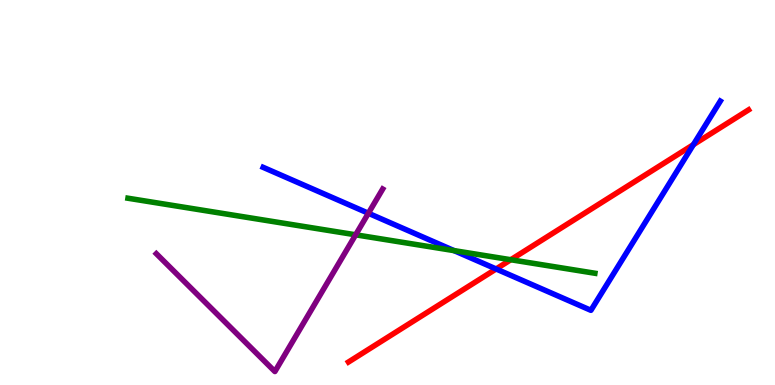[{'lines': ['blue', 'red'], 'intersections': [{'x': 6.4, 'y': 3.01}, {'x': 8.95, 'y': 6.24}]}, {'lines': ['green', 'red'], 'intersections': [{'x': 6.59, 'y': 3.25}]}, {'lines': ['purple', 'red'], 'intersections': []}, {'lines': ['blue', 'green'], 'intersections': [{'x': 5.86, 'y': 3.49}]}, {'lines': ['blue', 'purple'], 'intersections': [{'x': 4.75, 'y': 4.46}]}, {'lines': ['green', 'purple'], 'intersections': [{'x': 4.59, 'y': 3.9}]}]